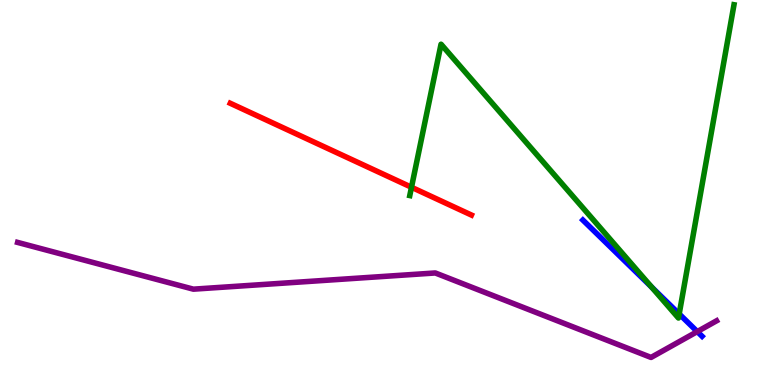[{'lines': ['blue', 'red'], 'intersections': []}, {'lines': ['green', 'red'], 'intersections': [{'x': 5.31, 'y': 5.14}]}, {'lines': ['purple', 'red'], 'intersections': []}, {'lines': ['blue', 'green'], 'intersections': [{'x': 8.41, 'y': 2.54}, {'x': 8.76, 'y': 1.84}]}, {'lines': ['blue', 'purple'], 'intersections': [{'x': 9.0, 'y': 1.39}]}, {'lines': ['green', 'purple'], 'intersections': []}]